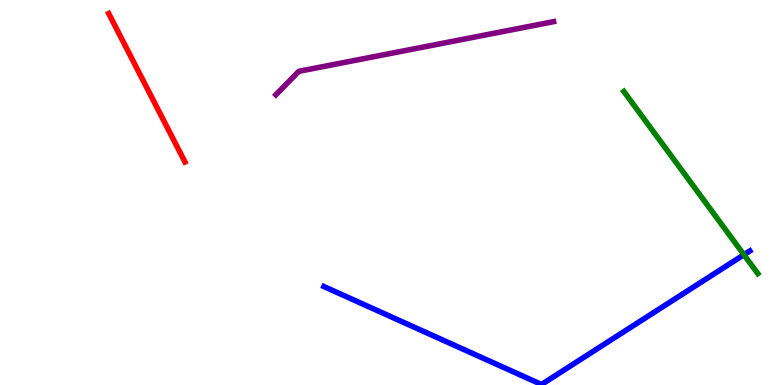[{'lines': ['blue', 'red'], 'intersections': []}, {'lines': ['green', 'red'], 'intersections': []}, {'lines': ['purple', 'red'], 'intersections': []}, {'lines': ['blue', 'green'], 'intersections': [{'x': 9.6, 'y': 3.38}]}, {'lines': ['blue', 'purple'], 'intersections': []}, {'lines': ['green', 'purple'], 'intersections': []}]